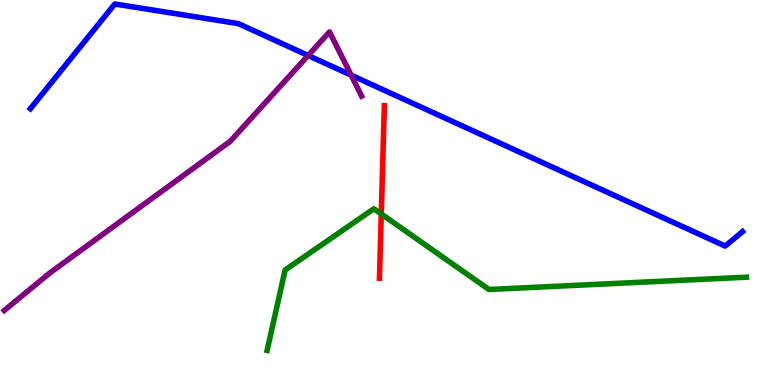[{'lines': ['blue', 'red'], 'intersections': []}, {'lines': ['green', 'red'], 'intersections': [{'x': 4.92, 'y': 4.44}]}, {'lines': ['purple', 'red'], 'intersections': []}, {'lines': ['blue', 'green'], 'intersections': []}, {'lines': ['blue', 'purple'], 'intersections': [{'x': 3.98, 'y': 8.56}, {'x': 4.53, 'y': 8.05}]}, {'lines': ['green', 'purple'], 'intersections': []}]